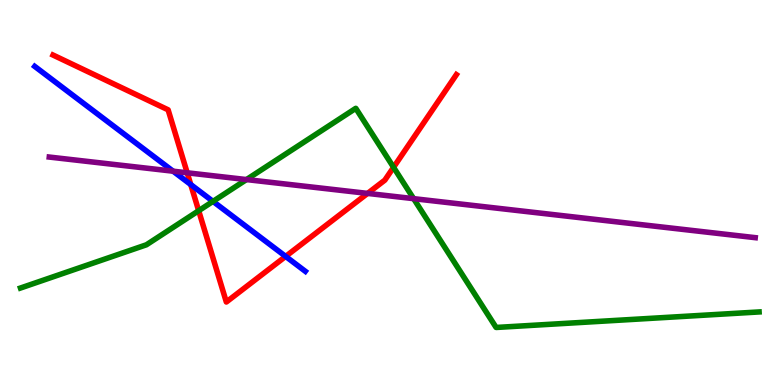[{'lines': ['blue', 'red'], 'intersections': [{'x': 2.46, 'y': 5.21}, {'x': 3.69, 'y': 3.34}]}, {'lines': ['green', 'red'], 'intersections': [{'x': 2.56, 'y': 4.53}, {'x': 5.08, 'y': 5.65}]}, {'lines': ['purple', 'red'], 'intersections': [{'x': 2.42, 'y': 5.51}, {'x': 4.74, 'y': 4.98}]}, {'lines': ['blue', 'green'], 'intersections': [{'x': 2.75, 'y': 4.77}]}, {'lines': ['blue', 'purple'], 'intersections': [{'x': 2.23, 'y': 5.55}]}, {'lines': ['green', 'purple'], 'intersections': [{'x': 3.18, 'y': 5.34}, {'x': 5.34, 'y': 4.84}]}]